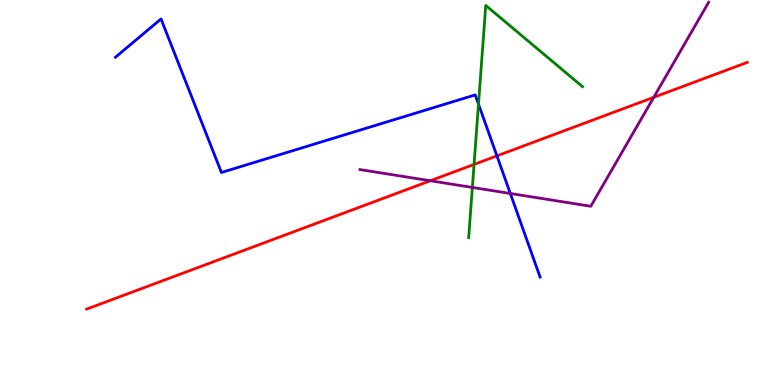[{'lines': ['blue', 'red'], 'intersections': [{'x': 6.41, 'y': 5.95}]}, {'lines': ['green', 'red'], 'intersections': [{'x': 6.12, 'y': 5.73}]}, {'lines': ['purple', 'red'], 'intersections': [{'x': 5.55, 'y': 5.3}, {'x': 8.44, 'y': 7.47}]}, {'lines': ['blue', 'green'], 'intersections': [{'x': 6.17, 'y': 7.3}]}, {'lines': ['blue', 'purple'], 'intersections': [{'x': 6.58, 'y': 4.97}]}, {'lines': ['green', 'purple'], 'intersections': [{'x': 6.1, 'y': 5.13}]}]